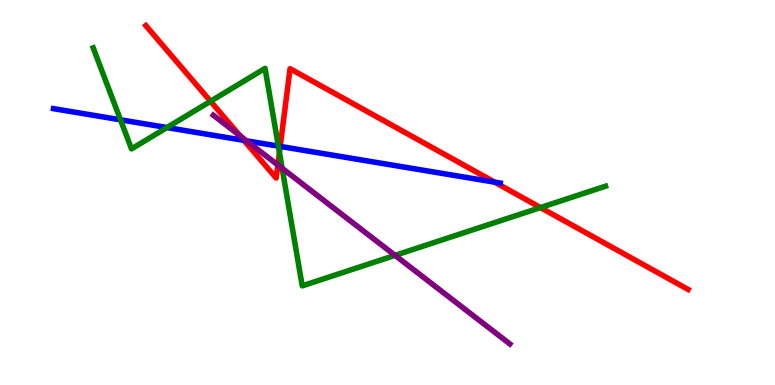[{'lines': ['blue', 'red'], 'intersections': [{'x': 3.15, 'y': 6.35}, {'x': 3.62, 'y': 6.2}, {'x': 6.38, 'y': 5.27}]}, {'lines': ['green', 'red'], 'intersections': [{'x': 2.72, 'y': 7.37}, {'x': 3.61, 'y': 6.04}, {'x': 6.97, 'y': 4.61}]}, {'lines': ['purple', 'red'], 'intersections': [{'x': 3.1, 'y': 6.47}, {'x': 3.59, 'y': 5.71}]}, {'lines': ['blue', 'green'], 'intersections': [{'x': 1.55, 'y': 6.89}, {'x': 2.15, 'y': 6.69}, {'x': 3.59, 'y': 6.2}]}, {'lines': ['blue', 'purple'], 'intersections': [{'x': 3.18, 'y': 6.34}]}, {'lines': ['green', 'purple'], 'intersections': [{'x': 3.64, 'y': 5.63}, {'x': 5.1, 'y': 3.37}]}]